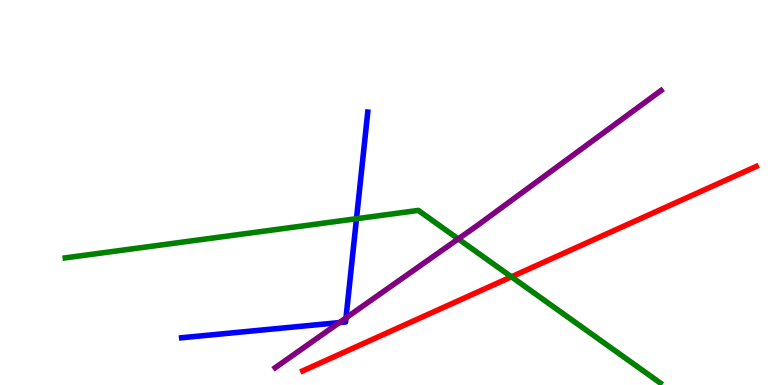[{'lines': ['blue', 'red'], 'intersections': []}, {'lines': ['green', 'red'], 'intersections': [{'x': 6.6, 'y': 2.81}]}, {'lines': ['purple', 'red'], 'intersections': []}, {'lines': ['blue', 'green'], 'intersections': [{'x': 4.6, 'y': 4.32}]}, {'lines': ['blue', 'purple'], 'intersections': [{'x': 4.38, 'y': 1.62}, {'x': 4.46, 'y': 1.74}]}, {'lines': ['green', 'purple'], 'intersections': [{'x': 5.91, 'y': 3.79}]}]